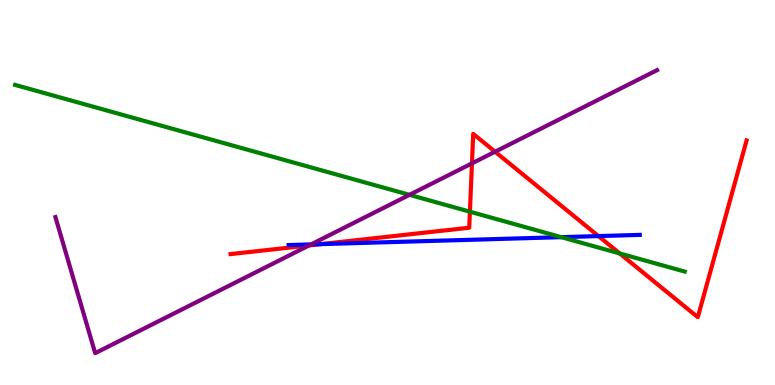[{'lines': ['blue', 'red'], 'intersections': [{'x': 4.14, 'y': 3.66}, {'x': 7.72, 'y': 3.87}]}, {'lines': ['green', 'red'], 'intersections': [{'x': 6.06, 'y': 4.5}, {'x': 8.0, 'y': 3.42}]}, {'lines': ['purple', 'red'], 'intersections': [{'x': 3.99, 'y': 3.63}, {'x': 6.09, 'y': 5.76}, {'x': 6.39, 'y': 6.06}]}, {'lines': ['blue', 'green'], 'intersections': [{'x': 7.24, 'y': 3.84}]}, {'lines': ['blue', 'purple'], 'intersections': [{'x': 4.01, 'y': 3.65}]}, {'lines': ['green', 'purple'], 'intersections': [{'x': 5.28, 'y': 4.94}]}]